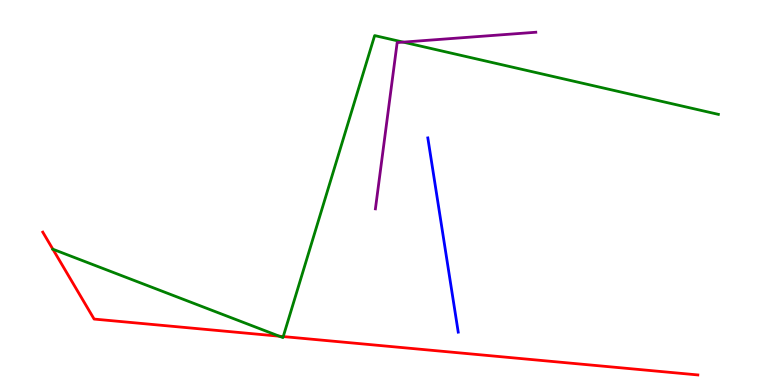[{'lines': ['blue', 'red'], 'intersections': []}, {'lines': ['green', 'red'], 'intersections': [{'x': 0.682, 'y': 3.53}, {'x': 3.6, 'y': 1.27}, {'x': 3.65, 'y': 1.26}]}, {'lines': ['purple', 'red'], 'intersections': []}, {'lines': ['blue', 'green'], 'intersections': []}, {'lines': ['blue', 'purple'], 'intersections': []}, {'lines': ['green', 'purple'], 'intersections': [{'x': 5.2, 'y': 8.91}]}]